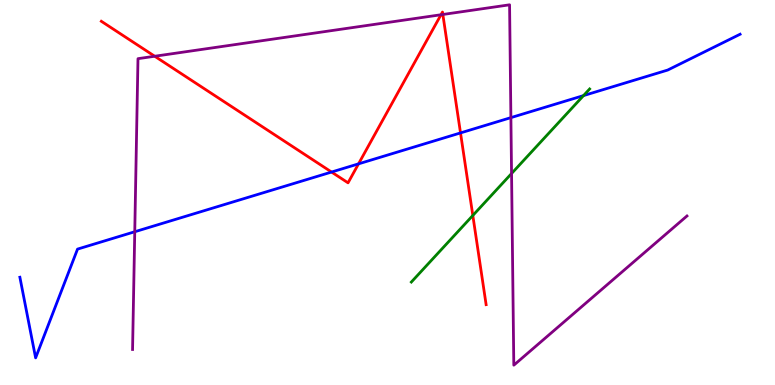[{'lines': ['blue', 'red'], 'intersections': [{'x': 4.28, 'y': 5.53}, {'x': 4.63, 'y': 5.74}, {'x': 5.94, 'y': 6.55}]}, {'lines': ['green', 'red'], 'intersections': [{'x': 6.1, 'y': 4.4}]}, {'lines': ['purple', 'red'], 'intersections': [{'x': 2.0, 'y': 8.54}, {'x': 5.69, 'y': 9.62}, {'x': 5.71, 'y': 9.62}]}, {'lines': ['blue', 'green'], 'intersections': [{'x': 7.53, 'y': 7.52}]}, {'lines': ['blue', 'purple'], 'intersections': [{'x': 1.74, 'y': 3.98}, {'x': 6.59, 'y': 6.94}]}, {'lines': ['green', 'purple'], 'intersections': [{'x': 6.6, 'y': 5.49}]}]